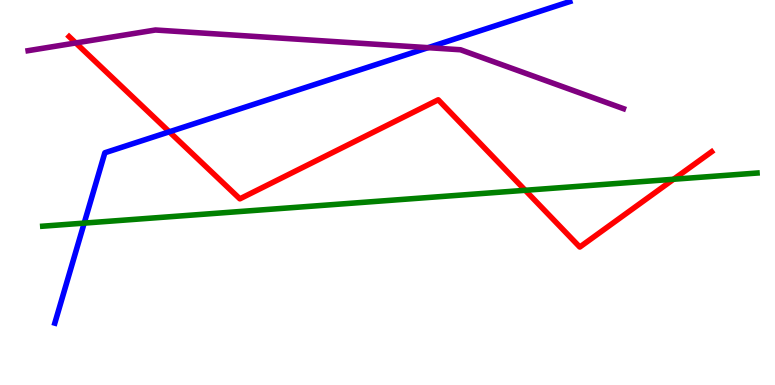[{'lines': ['blue', 'red'], 'intersections': [{'x': 2.18, 'y': 6.58}]}, {'lines': ['green', 'red'], 'intersections': [{'x': 6.78, 'y': 5.06}, {'x': 8.69, 'y': 5.34}]}, {'lines': ['purple', 'red'], 'intersections': [{'x': 0.978, 'y': 8.88}]}, {'lines': ['blue', 'green'], 'intersections': [{'x': 1.09, 'y': 4.21}]}, {'lines': ['blue', 'purple'], 'intersections': [{'x': 5.52, 'y': 8.76}]}, {'lines': ['green', 'purple'], 'intersections': []}]